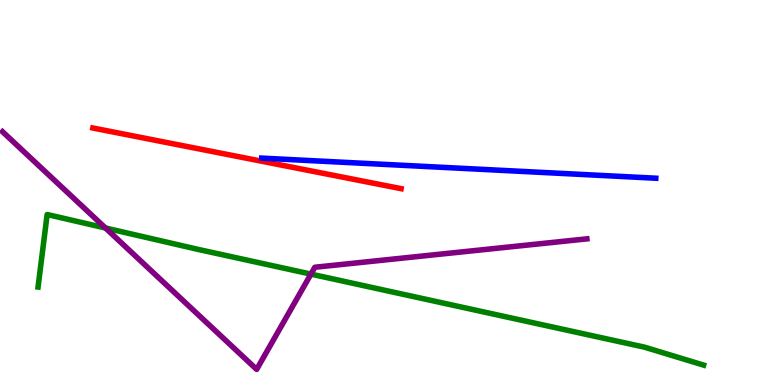[{'lines': ['blue', 'red'], 'intersections': []}, {'lines': ['green', 'red'], 'intersections': []}, {'lines': ['purple', 'red'], 'intersections': []}, {'lines': ['blue', 'green'], 'intersections': []}, {'lines': ['blue', 'purple'], 'intersections': []}, {'lines': ['green', 'purple'], 'intersections': [{'x': 1.36, 'y': 4.08}, {'x': 4.01, 'y': 2.88}]}]